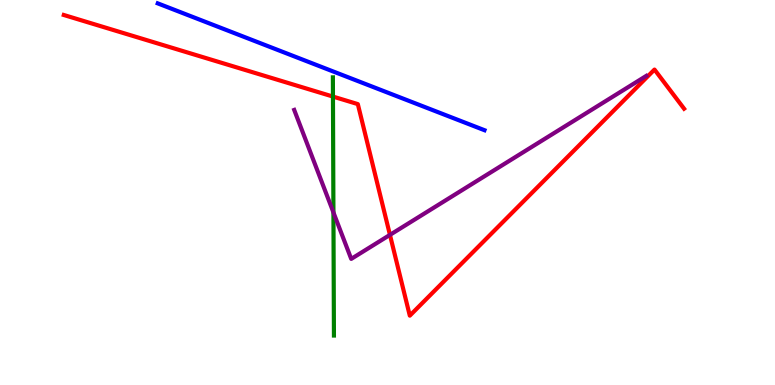[{'lines': ['blue', 'red'], 'intersections': []}, {'lines': ['green', 'red'], 'intersections': [{'x': 4.3, 'y': 7.49}]}, {'lines': ['purple', 'red'], 'intersections': [{'x': 5.03, 'y': 3.9}]}, {'lines': ['blue', 'green'], 'intersections': []}, {'lines': ['blue', 'purple'], 'intersections': []}, {'lines': ['green', 'purple'], 'intersections': [{'x': 4.3, 'y': 4.48}]}]